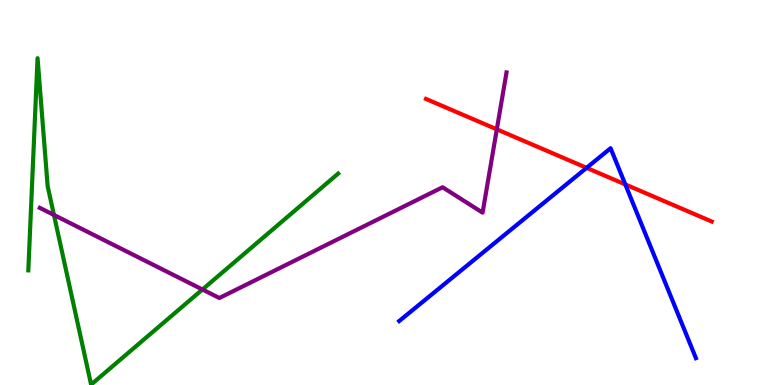[{'lines': ['blue', 'red'], 'intersections': [{'x': 7.57, 'y': 5.64}, {'x': 8.07, 'y': 5.21}]}, {'lines': ['green', 'red'], 'intersections': []}, {'lines': ['purple', 'red'], 'intersections': [{'x': 6.41, 'y': 6.64}]}, {'lines': ['blue', 'green'], 'intersections': []}, {'lines': ['blue', 'purple'], 'intersections': []}, {'lines': ['green', 'purple'], 'intersections': [{'x': 0.696, 'y': 4.42}, {'x': 2.61, 'y': 2.48}]}]